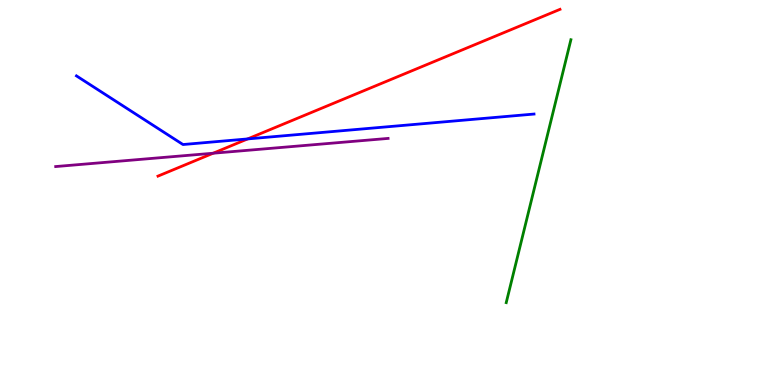[{'lines': ['blue', 'red'], 'intersections': [{'x': 3.2, 'y': 6.39}]}, {'lines': ['green', 'red'], 'intersections': []}, {'lines': ['purple', 'red'], 'intersections': [{'x': 2.75, 'y': 6.02}]}, {'lines': ['blue', 'green'], 'intersections': []}, {'lines': ['blue', 'purple'], 'intersections': []}, {'lines': ['green', 'purple'], 'intersections': []}]